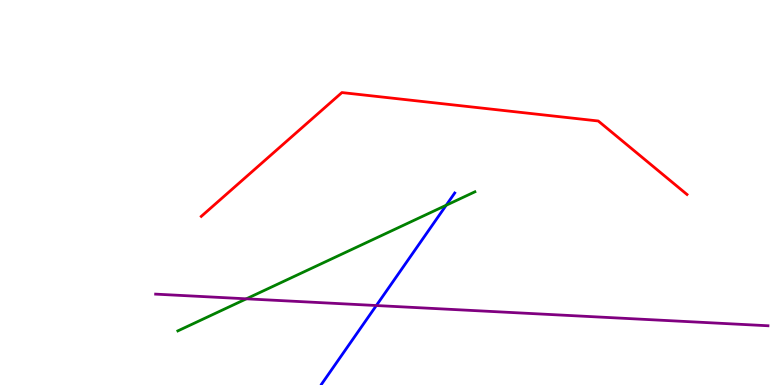[{'lines': ['blue', 'red'], 'intersections': []}, {'lines': ['green', 'red'], 'intersections': []}, {'lines': ['purple', 'red'], 'intersections': []}, {'lines': ['blue', 'green'], 'intersections': [{'x': 5.76, 'y': 4.67}]}, {'lines': ['blue', 'purple'], 'intersections': [{'x': 4.86, 'y': 2.06}]}, {'lines': ['green', 'purple'], 'intersections': [{'x': 3.18, 'y': 2.24}]}]